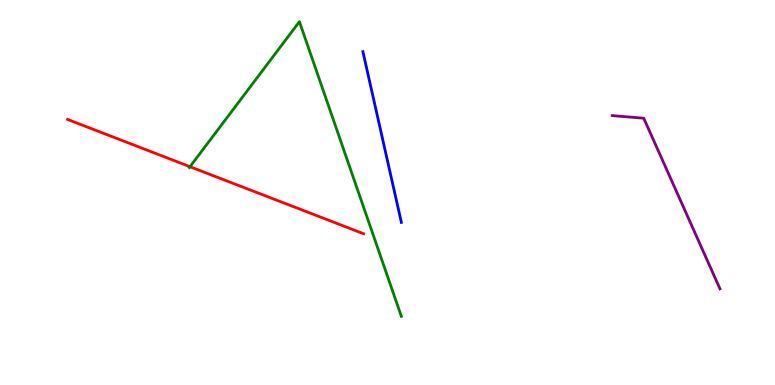[{'lines': ['blue', 'red'], 'intersections': []}, {'lines': ['green', 'red'], 'intersections': [{'x': 2.45, 'y': 5.67}]}, {'lines': ['purple', 'red'], 'intersections': []}, {'lines': ['blue', 'green'], 'intersections': []}, {'lines': ['blue', 'purple'], 'intersections': []}, {'lines': ['green', 'purple'], 'intersections': []}]